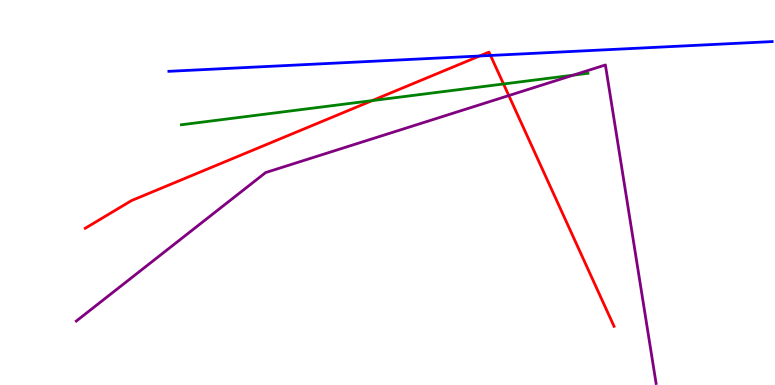[{'lines': ['blue', 'red'], 'intersections': [{'x': 6.19, 'y': 8.55}, {'x': 6.33, 'y': 8.56}]}, {'lines': ['green', 'red'], 'intersections': [{'x': 4.8, 'y': 7.39}, {'x': 6.5, 'y': 7.82}]}, {'lines': ['purple', 'red'], 'intersections': [{'x': 6.57, 'y': 7.52}]}, {'lines': ['blue', 'green'], 'intersections': []}, {'lines': ['blue', 'purple'], 'intersections': []}, {'lines': ['green', 'purple'], 'intersections': [{'x': 7.4, 'y': 8.05}]}]